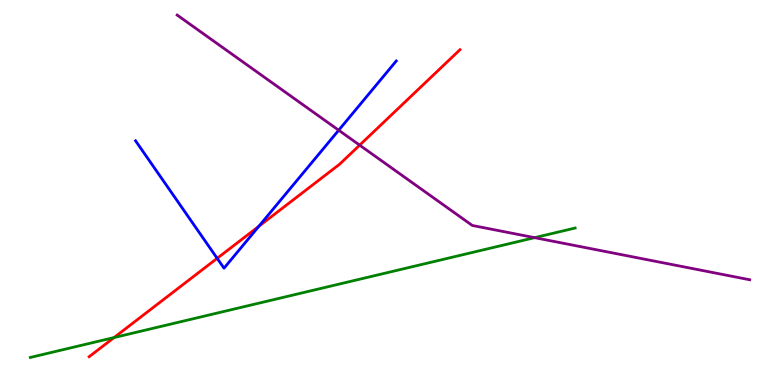[{'lines': ['blue', 'red'], 'intersections': [{'x': 2.8, 'y': 3.29}, {'x': 3.34, 'y': 4.12}]}, {'lines': ['green', 'red'], 'intersections': [{'x': 1.47, 'y': 1.23}]}, {'lines': ['purple', 'red'], 'intersections': [{'x': 4.64, 'y': 6.23}]}, {'lines': ['blue', 'green'], 'intersections': []}, {'lines': ['blue', 'purple'], 'intersections': [{'x': 4.37, 'y': 6.62}]}, {'lines': ['green', 'purple'], 'intersections': [{'x': 6.9, 'y': 3.83}]}]